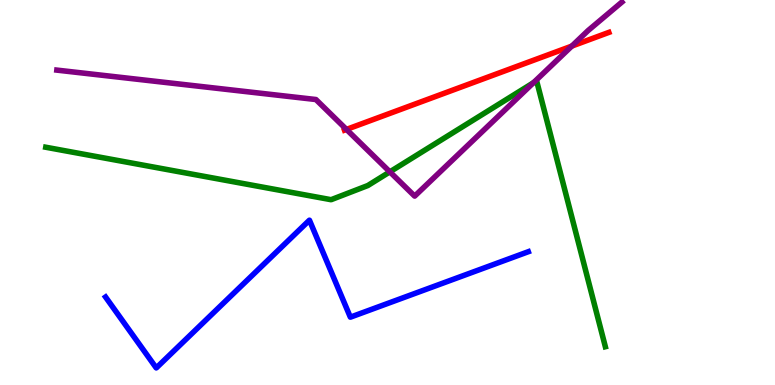[{'lines': ['blue', 'red'], 'intersections': []}, {'lines': ['green', 'red'], 'intersections': []}, {'lines': ['purple', 'red'], 'intersections': [{'x': 4.47, 'y': 6.64}, {'x': 7.38, 'y': 8.8}]}, {'lines': ['blue', 'green'], 'intersections': []}, {'lines': ['blue', 'purple'], 'intersections': []}, {'lines': ['green', 'purple'], 'intersections': [{'x': 5.03, 'y': 5.54}, {'x': 6.88, 'y': 7.85}]}]